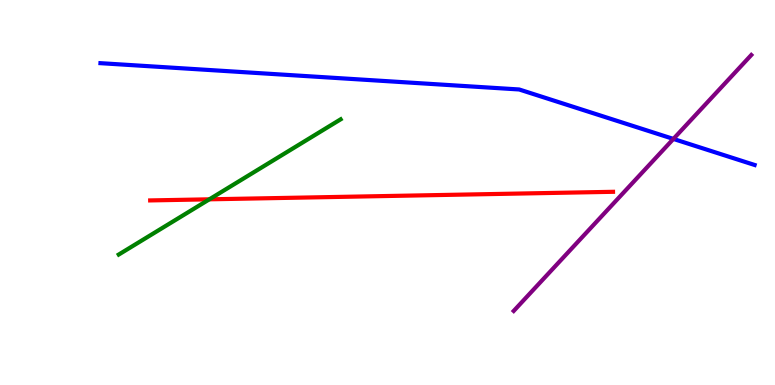[{'lines': ['blue', 'red'], 'intersections': []}, {'lines': ['green', 'red'], 'intersections': [{'x': 2.7, 'y': 4.82}]}, {'lines': ['purple', 'red'], 'intersections': []}, {'lines': ['blue', 'green'], 'intersections': []}, {'lines': ['blue', 'purple'], 'intersections': [{'x': 8.69, 'y': 6.39}]}, {'lines': ['green', 'purple'], 'intersections': []}]